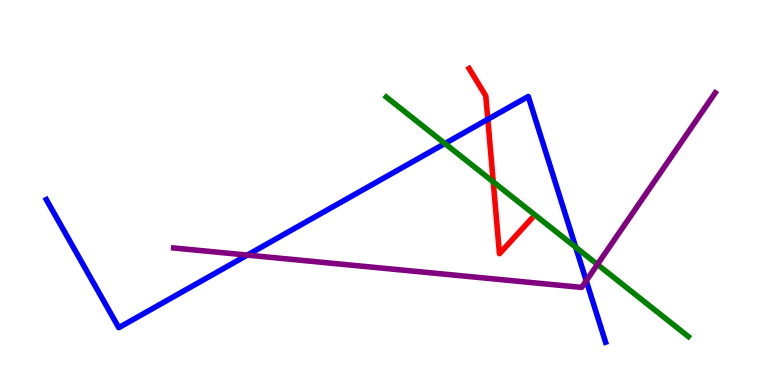[{'lines': ['blue', 'red'], 'intersections': [{'x': 6.29, 'y': 6.9}]}, {'lines': ['green', 'red'], 'intersections': [{'x': 6.36, 'y': 5.28}]}, {'lines': ['purple', 'red'], 'intersections': []}, {'lines': ['blue', 'green'], 'intersections': [{'x': 5.74, 'y': 6.27}, {'x': 7.43, 'y': 3.58}]}, {'lines': ['blue', 'purple'], 'intersections': [{'x': 3.19, 'y': 3.37}, {'x': 7.56, 'y': 2.71}]}, {'lines': ['green', 'purple'], 'intersections': [{'x': 7.71, 'y': 3.13}]}]